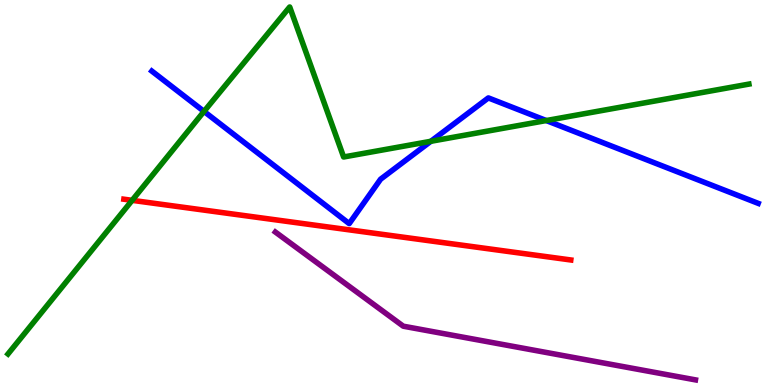[{'lines': ['blue', 'red'], 'intersections': []}, {'lines': ['green', 'red'], 'intersections': [{'x': 1.71, 'y': 4.8}]}, {'lines': ['purple', 'red'], 'intersections': []}, {'lines': ['blue', 'green'], 'intersections': [{'x': 2.63, 'y': 7.11}, {'x': 5.56, 'y': 6.33}, {'x': 7.05, 'y': 6.87}]}, {'lines': ['blue', 'purple'], 'intersections': []}, {'lines': ['green', 'purple'], 'intersections': []}]